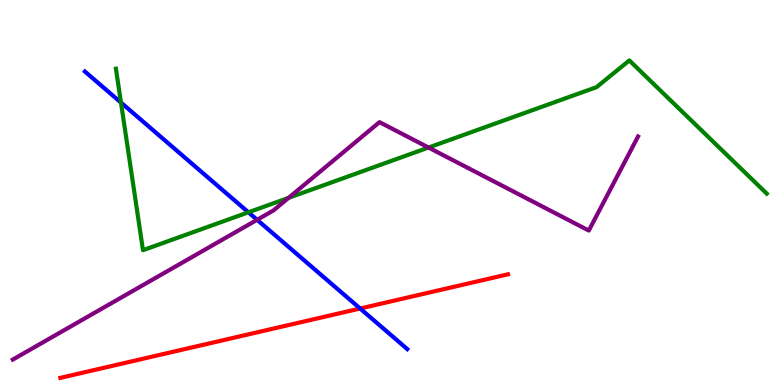[{'lines': ['blue', 'red'], 'intersections': [{'x': 4.65, 'y': 1.99}]}, {'lines': ['green', 'red'], 'intersections': []}, {'lines': ['purple', 'red'], 'intersections': []}, {'lines': ['blue', 'green'], 'intersections': [{'x': 1.56, 'y': 7.34}, {'x': 3.21, 'y': 4.49}]}, {'lines': ['blue', 'purple'], 'intersections': [{'x': 3.32, 'y': 4.29}]}, {'lines': ['green', 'purple'], 'intersections': [{'x': 3.72, 'y': 4.86}, {'x': 5.53, 'y': 6.17}]}]